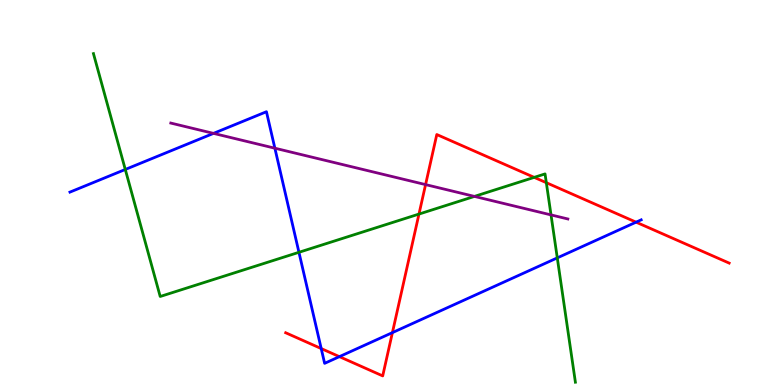[{'lines': ['blue', 'red'], 'intersections': [{'x': 4.14, 'y': 0.947}, {'x': 4.38, 'y': 0.736}, {'x': 5.06, 'y': 1.36}, {'x': 8.21, 'y': 4.23}]}, {'lines': ['green', 'red'], 'intersections': [{'x': 5.41, 'y': 4.44}, {'x': 6.89, 'y': 5.39}, {'x': 7.05, 'y': 5.25}]}, {'lines': ['purple', 'red'], 'intersections': [{'x': 5.49, 'y': 5.21}]}, {'lines': ['blue', 'green'], 'intersections': [{'x': 1.62, 'y': 5.6}, {'x': 3.86, 'y': 3.45}, {'x': 7.19, 'y': 3.3}]}, {'lines': ['blue', 'purple'], 'intersections': [{'x': 2.75, 'y': 6.54}, {'x': 3.55, 'y': 6.15}]}, {'lines': ['green', 'purple'], 'intersections': [{'x': 6.12, 'y': 4.9}, {'x': 7.11, 'y': 4.42}]}]